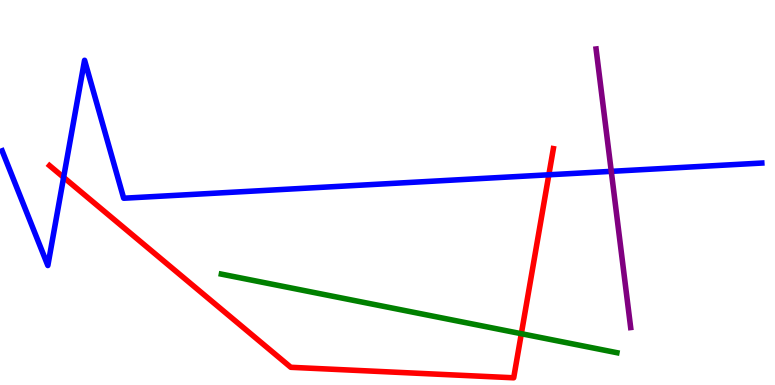[{'lines': ['blue', 'red'], 'intersections': [{'x': 0.821, 'y': 5.39}, {'x': 7.08, 'y': 5.46}]}, {'lines': ['green', 'red'], 'intersections': [{'x': 6.73, 'y': 1.33}]}, {'lines': ['purple', 'red'], 'intersections': []}, {'lines': ['blue', 'green'], 'intersections': []}, {'lines': ['blue', 'purple'], 'intersections': [{'x': 7.89, 'y': 5.55}]}, {'lines': ['green', 'purple'], 'intersections': []}]